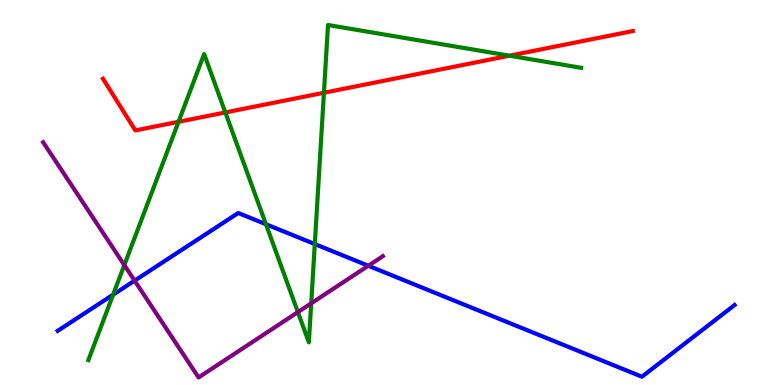[{'lines': ['blue', 'red'], 'intersections': []}, {'lines': ['green', 'red'], 'intersections': [{'x': 2.3, 'y': 6.84}, {'x': 2.91, 'y': 7.08}, {'x': 4.18, 'y': 7.59}, {'x': 6.57, 'y': 8.55}]}, {'lines': ['purple', 'red'], 'intersections': []}, {'lines': ['blue', 'green'], 'intersections': [{'x': 1.46, 'y': 2.35}, {'x': 3.43, 'y': 4.18}, {'x': 4.06, 'y': 3.66}]}, {'lines': ['blue', 'purple'], 'intersections': [{'x': 1.74, 'y': 2.71}, {'x': 4.75, 'y': 3.1}]}, {'lines': ['green', 'purple'], 'intersections': [{'x': 1.6, 'y': 3.11}, {'x': 3.84, 'y': 1.89}, {'x': 4.02, 'y': 2.12}]}]